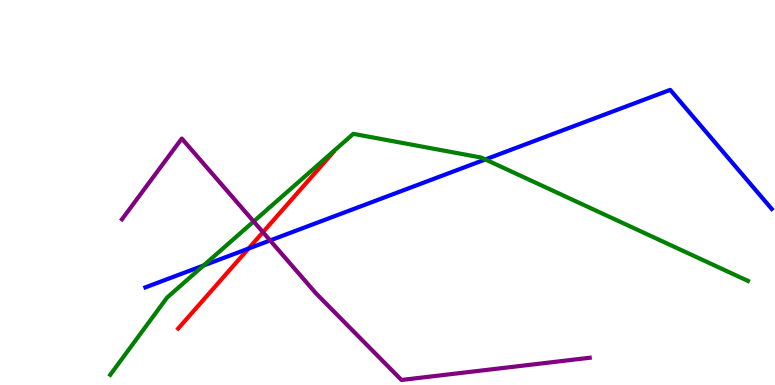[{'lines': ['blue', 'red'], 'intersections': [{'x': 3.21, 'y': 3.54}]}, {'lines': ['green', 'red'], 'intersections': []}, {'lines': ['purple', 'red'], 'intersections': [{'x': 3.39, 'y': 3.97}]}, {'lines': ['blue', 'green'], 'intersections': [{'x': 2.63, 'y': 3.1}, {'x': 6.26, 'y': 5.86}]}, {'lines': ['blue', 'purple'], 'intersections': [{'x': 3.49, 'y': 3.75}]}, {'lines': ['green', 'purple'], 'intersections': [{'x': 3.27, 'y': 4.25}]}]